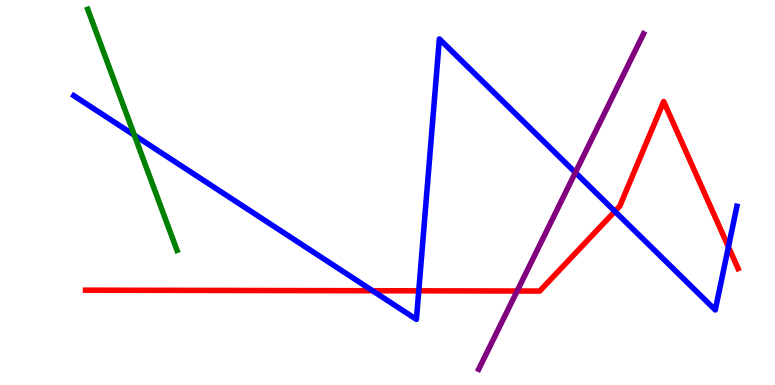[{'lines': ['blue', 'red'], 'intersections': [{'x': 4.81, 'y': 2.45}, {'x': 5.4, 'y': 2.45}, {'x': 7.93, 'y': 4.51}, {'x': 9.4, 'y': 3.59}]}, {'lines': ['green', 'red'], 'intersections': []}, {'lines': ['purple', 'red'], 'intersections': [{'x': 6.67, 'y': 2.44}]}, {'lines': ['blue', 'green'], 'intersections': [{'x': 1.73, 'y': 6.49}]}, {'lines': ['blue', 'purple'], 'intersections': [{'x': 7.42, 'y': 5.52}]}, {'lines': ['green', 'purple'], 'intersections': []}]